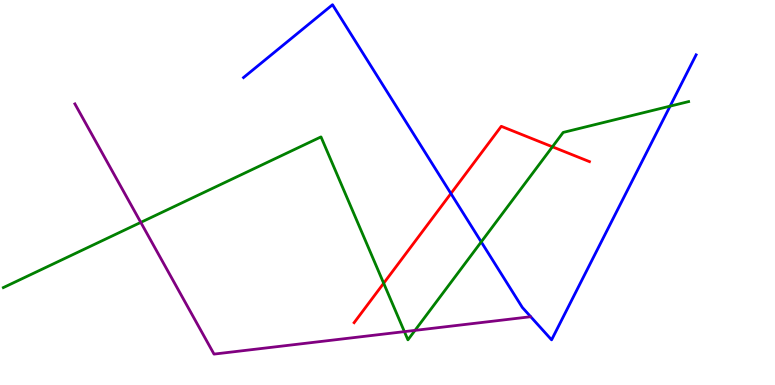[{'lines': ['blue', 'red'], 'intersections': [{'x': 5.82, 'y': 4.97}]}, {'lines': ['green', 'red'], 'intersections': [{'x': 4.95, 'y': 2.64}, {'x': 7.13, 'y': 6.19}]}, {'lines': ['purple', 'red'], 'intersections': []}, {'lines': ['blue', 'green'], 'intersections': [{'x': 6.21, 'y': 3.72}, {'x': 8.65, 'y': 7.24}]}, {'lines': ['blue', 'purple'], 'intersections': []}, {'lines': ['green', 'purple'], 'intersections': [{'x': 1.82, 'y': 4.22}, {'x': 5.22, 'y': 1.39}, {'x': 5.35, 'y': 1.42}]}]